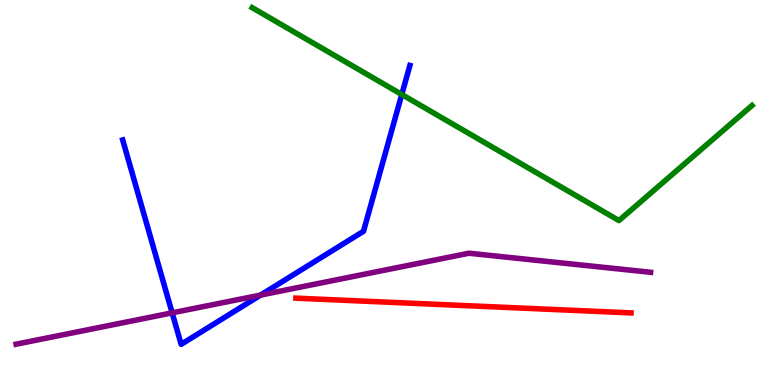[{'lines': ['blue', 'red'], 'intersections': []}, {'lines': ['green', 'red'], 'intersections': []}, {'lines': ['purple', 'red'], 'intersections': []}, {'lines': ['blue', 'green'], 'intersections': [{'x': 5.18, 'y': 7.55}]}, {'lines': ['blue', 'purple'], 'intersections': [{'x': 2.22, 'y': 1.87}, {'x': 3.36, 'y': 2.34}]}, {'lines': ['green', 'purple'], 'intersections': []}]